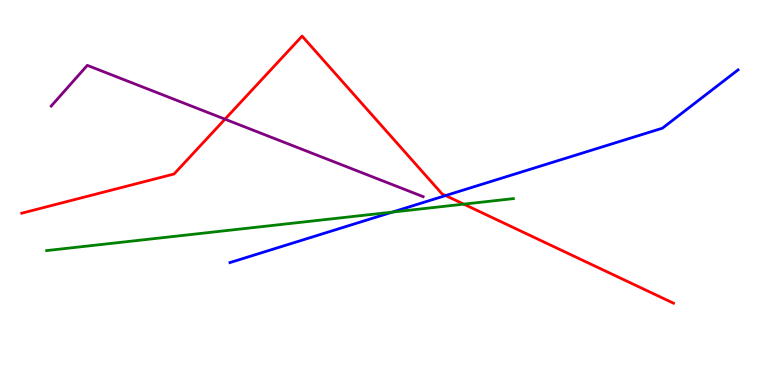[{'lines': ['blue', 'red'], 'intersections': [{'x': 5.75, 'y': 4.92}]}, {'lines': ['green', 'red'], 'intersections': [{'x': 5.98, 'y': 4.7}]}, {'lines': ['purple', 'red'], 'intersections': [{'x': 2.9, 'y': 6.9}]}, {'lines': ['blue', 'green'], 'intersections': [{'x': 5.06, 'y': 4.49}]}, {'lines': ['blue', 'purple'], 'intersections': []}, {'lines': ['green', 'purple'], 'intersections': []}]